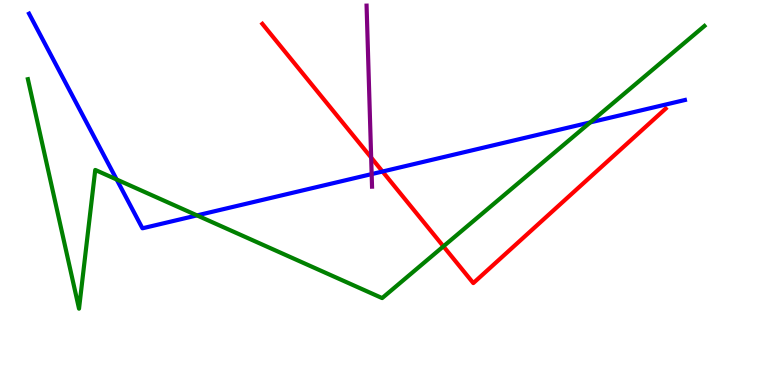[{'lines': ['blue', 'red'], 'intersections': [{'x': 4.94, 'y': 5.54}]}, {'lines': ['green', 'red'], 'intersections': [{'x': 5.72, 'y': 3.6}]}, {'lines': ['purple', 'red'], 'intersections': [{'x': 4.79, 'y': 5.91}]}, {'lines': ['blue', 'green'], 'intersections': [{'x': 1.51, 'y': 5.34}, {'x': 2.54, 'y': 4.41}, {'x': 7.62, 'y': 6.82}]}, {'lines': ['blue', 'purple'], 'intersections': [{'x': 4.8, 'y': 5.48}]}, {'lines': ['green', 'purple'], 'intersections': []}]